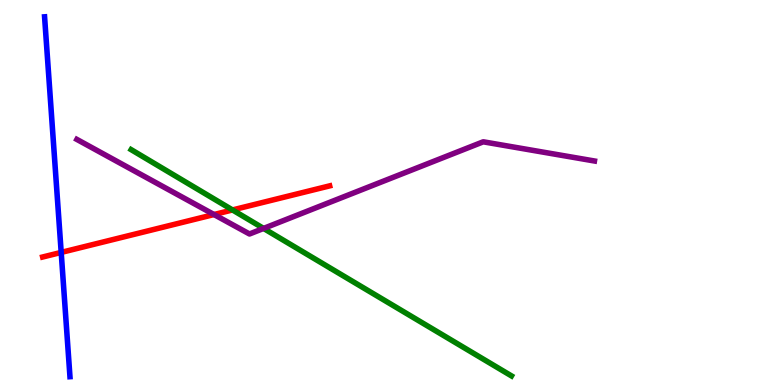[{'lines': ['blue', 'red'], 'intersections': [{'x': 0.79, 'y': 3.44}]}, {'lines': ['green', 'red'], 'intersections': [{'x': 3.0, 'y': 4.55}]}, {'lines': ['purple', 'red'], 'intersections': [{'x': 2.76, 'y': 4.43}]}, {'lines': ['blue', 'green'], 'intersections': []}, {'lines': ['blue', 'purple'], 'intersections': []}, {'lines': ['green', 'purple'], 'intersections': [{'x': 3.4, 'y': 4.07}]}]